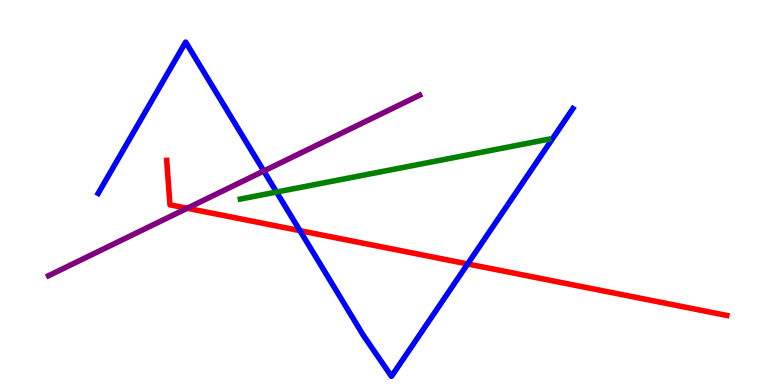[{'lines': ['blue', 'red'], 'intersections': [{'x': 3.87, 'y': 4.01}, {'x': 6.03, 'y': 3.14}]}, {'lines': ['green', 'red'], 'intersections': []}, {'lines': ['purple', 'red'], 'intersections': [{'x': 2.42, 'y': 4.59}]}, {'lines': ['blue', 'green'], 'intersections': [{'x': 3.57, 'y': 5.01}]}, {'lines': ['blue', 'purple'], 'intersections': [{'x': 3.4, 'y': 5.56}]}, {'lines': ['green', 'purple'], 'intersections': []}]